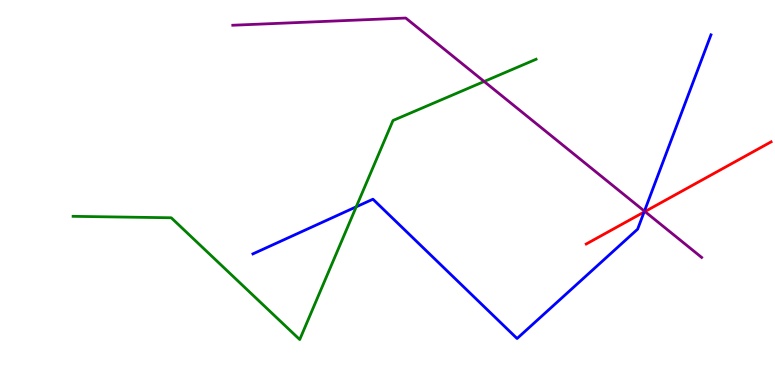[{'lines': ['blue', 'red'], 'intersections': [{'x': 8.31, 'y': 4.49}]}, {'lines': ['green', 'red'], 'intersections': []}, {'lines': ['purple', 'red'], 'intersections': [{'x': 8.32, 'y': 4.5}]}, {'lines': ['blue', 'green'], 'intersections': [{'x': 4.6, 'y': 4.63}]}, {'lines': ['blue', 'purple'], 'intersections': [{'x': 8.32, 'y': 4.52}]}, {'lines': ['green', 'purple'], 'intersections': [{'x': 6.25, 'y': 7.88}]}]